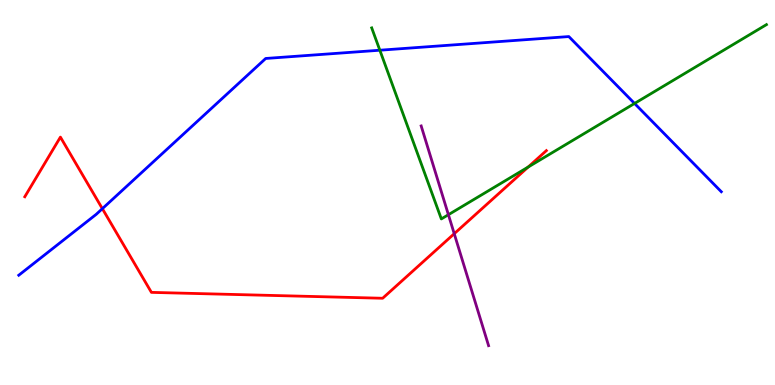[{'lines': ['blue', 'red'], 'intersections': [{'x': 1.32, 'y': 4.58}]}, {'lines': ['green', 'red'], 'intersections': [{'x': 6.82, 'y': 5.66}]}, {'lines': ['purple', 'red'], 'intersections': [{'x': 5.86, 'y': 3.93}]}, {'lines': ['blue', 'green'], 'intersections': [{'x': 4.9, 'y': 8.7}, {'x': 8.19, 'y': 7.31}]}, {'lines': ['blue', 'purple'], 'intersections': []}, {'lines': ['green', 'purple'], 'intersections': [{'x': 5.79, 'y': 4.42}]}]